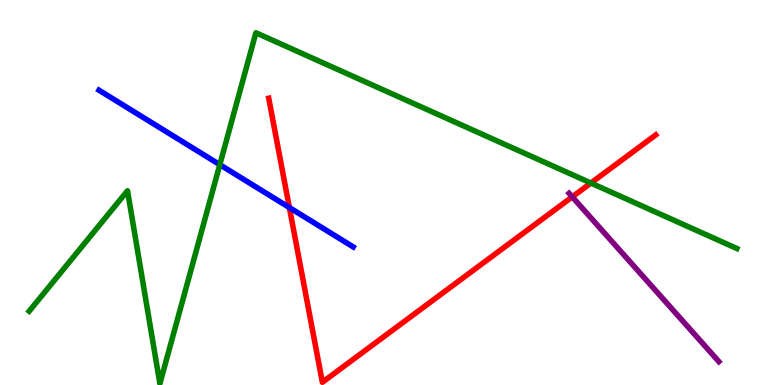[{'lines': ['blue', 'red'], 'intersections': [{'x': 3.73, 'y': 4.61}]}, {'lines': ['green', 'red'], 'intersections': [{'x': 7.62, 'y': 5.25}]}, {'lines': ['purple', 'red'], 'intersections': [{'x': 7.38, 'y': 4.89}]}, {'lines': ['blue', 'green'], 'intersections': [{'x': 2.84, 'y': 5.72}]}, {'lines': ['blue', 'purple'], 'intersections': []}, {'lines': ['green', 'purple'], 'intersections': []}]